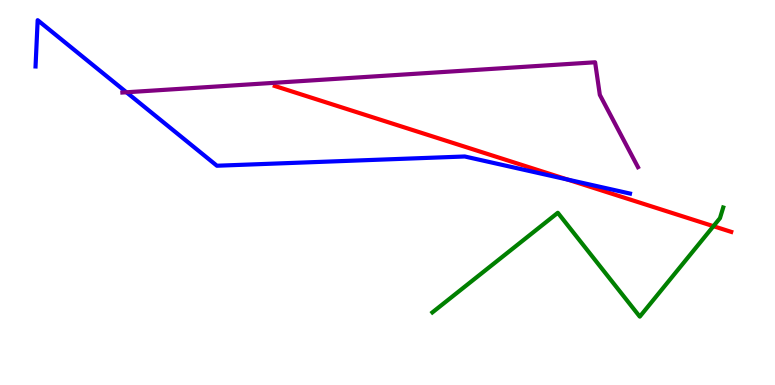[{'lines': ['blue', 'red'], 'intersections': [{'x': 7.32, 'y': 5.34}]}, {'lines': ['green', 'red'], 'intersections': [{'x': 9.21, 'y': 4.13}]}, {'lines': ['purple', 'red'], 'intersections': []}, {'lines': ['blue', 'green'], 'intersections': []}, {'lines': ['blue', 'purple'], 'intersections': [{'x': 1.63, 'y': 7.6}]}, {'lines': ['green', 'purple'], 'intersections': []}]